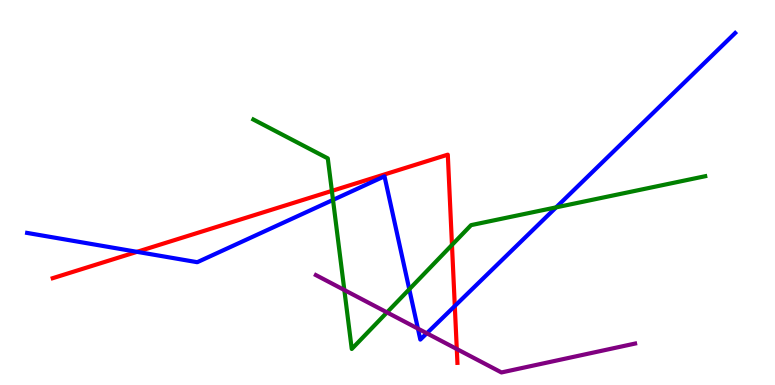[{'lines': ['blue', 'red'], 'intersections': [{'x': 1.77, 'y': 3.46}, {'x': 5.87, 'y': 2.05}]}, {'lines': ['green', 'red'], 'intersections': [{'x': 4.28, 'y': 5.04}, {'x': 5.83, 'y': 3.64}]}, {'lines': ['purple', 'red'], 'intersections': [{'x': 5.89, 'y': 0.935}]}, {'lines': ['blue', 'green'], 'intersections': [{'x': 4.3, 'y': 4.81}, {'x': 5.28, 'y': 2.49}, {'x': 7.18, 'y': 4.61}]}, {'lines': ['blue', 'purple'], 'intersections': [{'x': 5.39, 'y': 1.46}, {'x': 5.51, 'y': 1.34}]}, {'lines': ['green', 'purple'], 'intersections': [{'x': 4.44, 'y': 2.47}, {'x': 4.99, 'y': 1.89}]}]